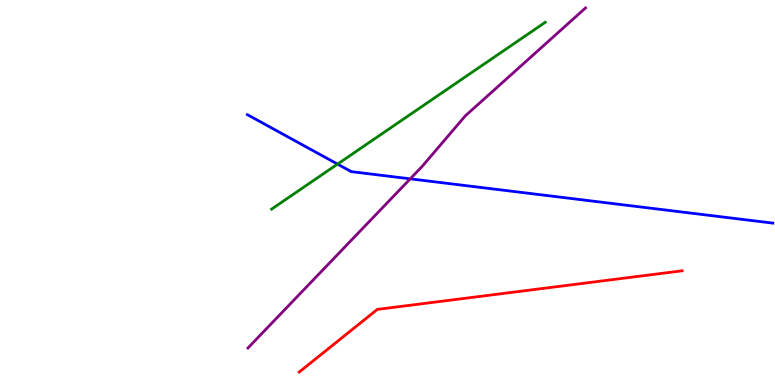[{'lines': ['blue', 'red'], 'intersections': []}, {'lines': ['green', 'red'], 'intersections': []}, {'lines': ['purple', 'red'], 'intersections': []}, {'lines': ['blue', 'green'], 'intersections': [{'x': 4.36, 'y': 5.74}]}, {'lines': ['blue', 'purple'], 'intersections': [{'x': 5.29, 'y': 5.35}]}, {'lines': ['green', 'purple'], 'intersections': []}]